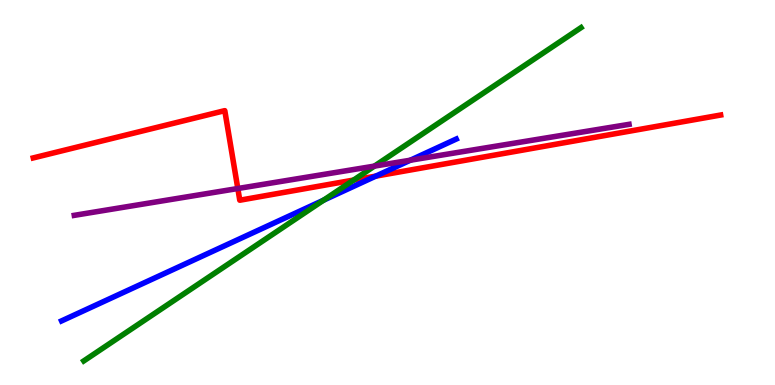[{'lines': ['blue', 'red'], 'intersections': [{'x': 4.85, 'y': 5.43}]}, {'lines': ['green', 'red'], 'intersections': [{'x': 4.56, 'y': 5.32}]}, {'lines': ['purple', 'red'], 'intersections': [{'x': 3.07, 'y': 5.1}]}, {'lines': ['blue', 'green'], 'intersections': [{'x': 4.18, 'y': 4.8}]}, {'lines': ['blue', 'purple'], 'intersections': [{'x': 5.29, 'y': 5.84}]}, {'lines': ['green', 'purple'], 'intersections': [{'x': 4.83, 'y': 5.69}]}]